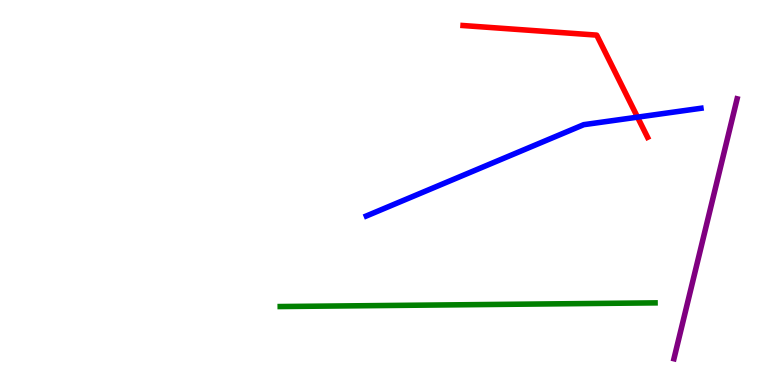[{'lines': ['blue', 'red'], 'intersections': [{'x': 8.23, 'y': 6.96}]}, {'lines': ['green', 'red'], 'intersections': []}, {'lines': ['purple', 'red'], 'intersections': []}, {'lines': ['blue', 'green'], 'intersections': []}, {'lines': ['blue', 'purple'], 'intersections': []}, {'lines': ['green', 'purple'], 'intersections': []}]